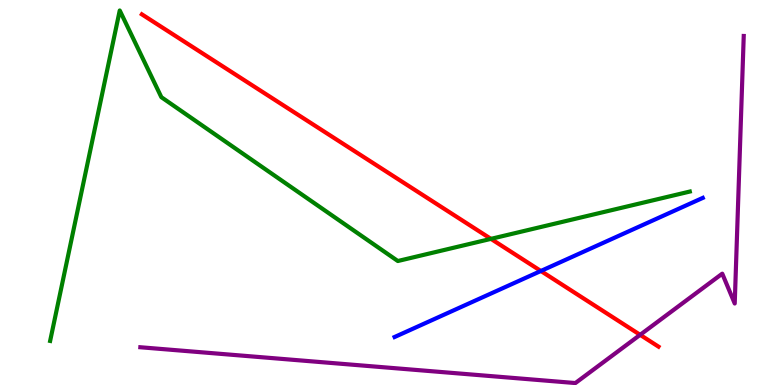[{'lines': ['blue', 'red'], 'intersections': [{'x': 6.98, 'y': 2.96}]}, {'lines': ['green', 'red'], 'intersections': [{'x': 6.33, 'y': 3.8}]}, {'lines': ['purple', 'red'], 'intersections': [{'x': 8.26, 'y': 1.3}]}, {'lines': ['blue', 'green'], 'intersections': []}, {'lines': ['blue', 'purple'], 'intersections': []}, {'lines': ['green', 'purple'], 'intersections': []}]